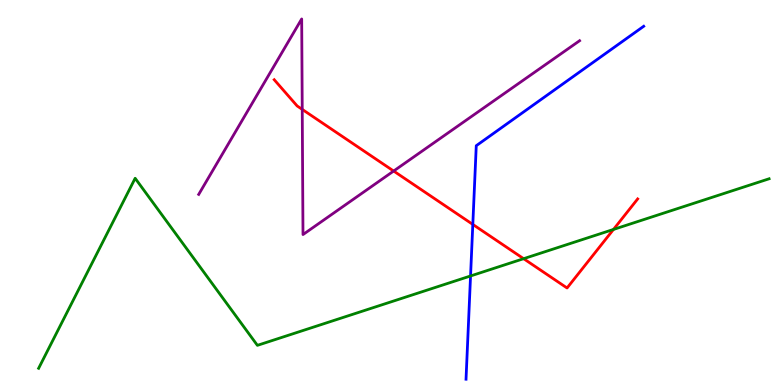[{'lines': ['blue', 'red'], 'intersections': [{'x': 6.1, 'y': 4.17}]}, {'lines': ['green', 'red'], 'intersections': [{'x': 6.76, 'y': 3.28}, {'x': 7.92, 'y': 4.04}]}, {'lines': ['purple', 'red'], 'intersections': [{'x': 3.9, 'y': 7.16}, {'x': 5.08, 'y': 5.56}]}, {'lines': ['blue', 'green'], 'intersections': [{'x': 6.07, 'y': 2.83}]}, {'lines': ['blue', 'purple'], 'intersections': []}, {'lines': ['green', 'purple'], 'intersections': []}]